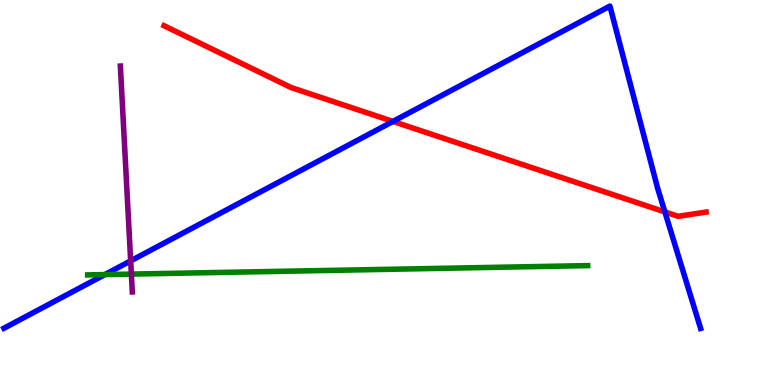[{'lines': ['blue', 'red'], 'intersections': [{'x': 5.07, 'y': 6.85}, {'x': 8.58, 'y': 4.5}]}, {'lines': ['green', 'red'], 'intersections': []}, {'lines': ['purple', 'red'], 'intersections': []}, {'lines': ['blue', 'green'], 'intersections': [{'x': 1.35, 'y': 2.87}]}, {'lines': ['blue', 'purple'], 'intersections': [{'x': 1.69, 'y': 3.22}]}, {'lines': ['green', 'purple'], 'intersections': [{'x': 1.69, 'y': 2.88}]}]